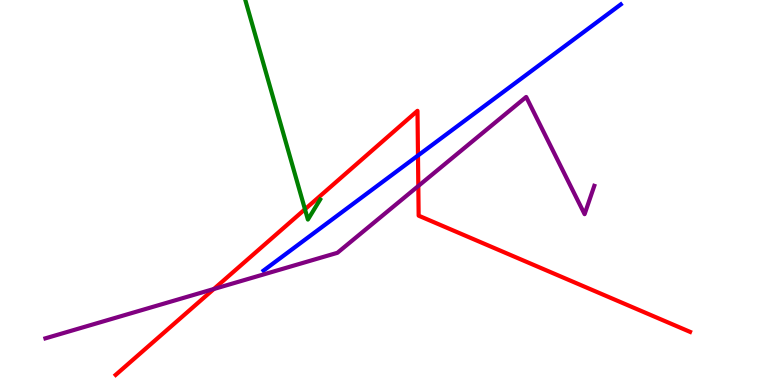[{'lines': ['blue', 'red'], 'intersections': [{'x': 5.39, 'y': 5.96}]}, {'lines': ['green', 'red'], 'intersections': [{'x': 3.93, 'y': 4.56}]}, {'lines': ['purple', 'red'], 'intersections': [{'x': 2.76, 'y': 2.49}, {'x': 5.4, 'y': 5.17}]}, {'lines': ['blue', 'green'], 'intersections': []}, {'lines': ['blue', 'purple'], 'intersections': []}, {'lines': ['green', 'purple'], 'intersections': []}]